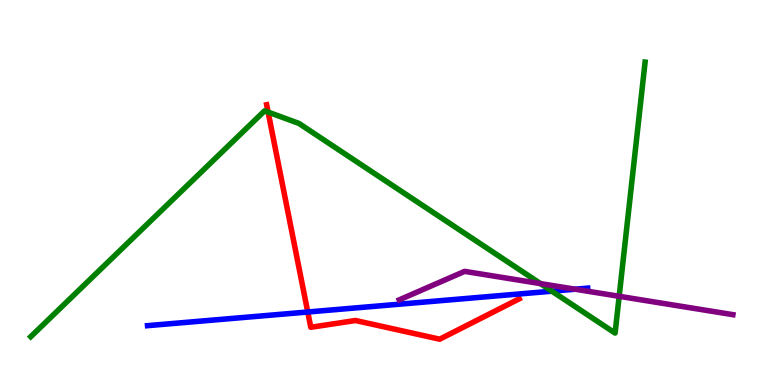[{'lines': ['blue', 'red'], 'intersections': [{'x': 3.97, 'y': 1.9}]}, {'lines': ['green', 'red'], 'intersections': [{'x': 3.46, 'y': 7.09}]}, {'lines': ['purple', 'red'], 'intersections': []}, {'lines': ['blue', 'green'], 'intersections': [{'x': 7.12, 'y': 2.44}]}, {'lines': ['blue', 'purple'], 'intersections': [{'x': 7.42, 'y': 2.49}]}, {'lines': ['green', 'purple'], 'intersections': [{'x': 6.97, 'y': 2.63}, {'x': 7.99, 'y': 2.3}]}]